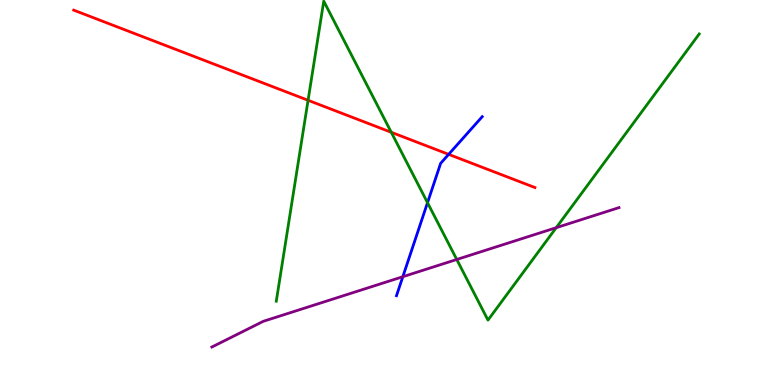[{'lines': ['blue', 'red'], 'intersections': [{'x': 5.79, 'y': 5.99}]}, {'lines': ['green', 'red'], 'intersections': [{'x': 3.98, 'y': 7.4}, {'x': 5.05, 'y': 6.56}]}, {'lines': ['purple', 'red'], 'intersections': []}, {'lines': ['blue', 'green'], 'intersections': [{'x': 5.52, 'y': 4.74}]}, {'lines': ['blue', 'purple'], 'intersections': [{'x': 5.2, 'y': 2.81}]}, {'lines': ['green', 'purple'], 'intersections': [{'x': 5.89, 'y': 3.26}, {'x': 7.18, 'y': 4.09}]}]